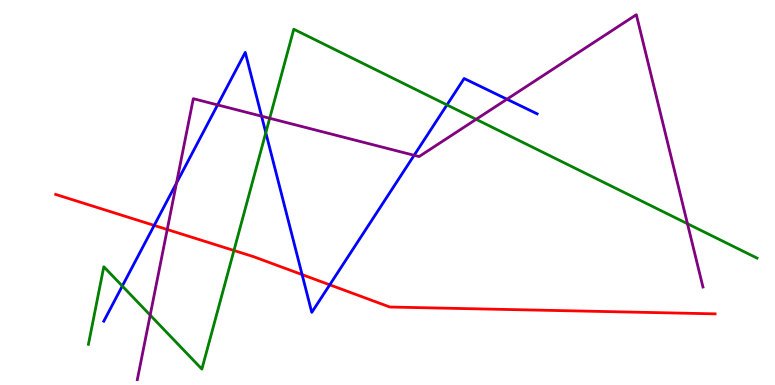[{'lines': ['blue', 'red'], 'intersections': [{'x': 1.99, 'y': 4.15}, {'x': 3.9, 'y': 2.87}, {'x': 4.25, 'y': 2.6}]}, {'lines': ['green', 'red'], 'intersections': [{'x': 3.02, 'y': 3.49}]}, {'lines': ['purple', 'red'], 'intersections': [{'x': 2.16, 'y': 4.04}]}, {'lines': ['blue', 'green'], 'intersections': [{'x': 1.58, 'y': 2.57}, {'x': 3.43, 'y': 6.55}, {'x': 5.77, 'y': 7.28}]}, {'lines': ['blue', 'purple'], 'intersections': [{'x': 2.28, 'y': 5.25}, {'x': 2.81, 'y': 7.27}, {'x': 3.38, 'y': 6.98}, {'x': 5.34, 'y': 5.97}, {'x': 6.54, 'y': 7.42}]}, {'lines': ['green', 'purple'], 'intersections': [{'x': 1.94, 'y': 1.81}, {'x': 3.48, 'y': 6.93}, {'x': 6.14, 'y': 6.9}, {'x': 8.87, 'y': 4.19}]}]